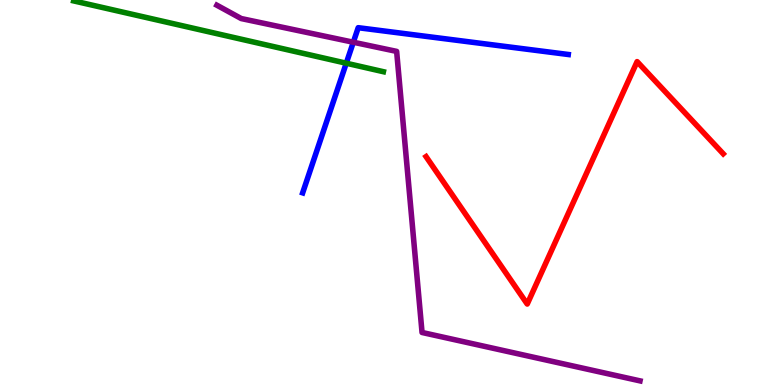[{'lines': ['blue', 'red'], 'intersections': []}, {'lines': ['green', 'red'], 'intersections': []}, {'lines': ['purple', 'red'], 'intersections': []}, {'lines': ['blue', 'green'], 'intersections': [{'x': 4.47, 'y': 8.36}]}, {'lines': ['blue', 'purple'], 'intersections': [{'x': 4.56, 'y': 8.9}]}, {'lines': ['green', 'purple'], 'intersections': []}]